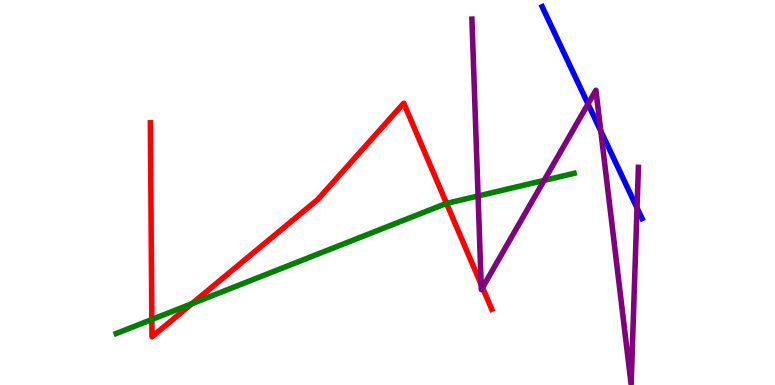[{'lines': ['blue', 'red'], 'intersections': []}, {'lines': ['green', 'red'], 'intersections': [{'x': 1.96, 'y': 1.7}, {'x': 2.48, 'y': 2.11}, {'x': 5.76, 'y': 4.72}]}, {'lines': ['purple', 'red'], 'intersections': [{'x': 6.21, 'y': 2.61}, {'x': 6.23, 'y': 2.53}]}, {'lines': ['blue', 'green'], 'intersections': []}, {'lines': ['blue', 'purple'], 'intersections': [{'x': 7.59, 'y': 7.3}, {'x': 7.75, 'y': 6.6}, {'x': 8.22, 'y': 4.6}]}, {'lines': ['green', 'purple'], 'intersections': [{'x': 6.17, 'y': 4.91}, {'x': 7.02, 'y': 5.31}]}]